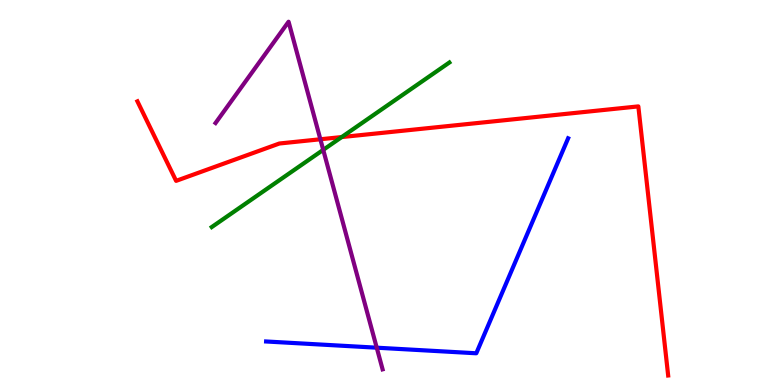[{'lines': ['blue', 'red'], 'intersections': []}, {'lines': ['green', 'red'], 'intersections': [{'x': 4.41, 'y': 6.44}]}, {'lines': ['purple', 'red'], 'intersections': [{'x': 4.13, 'y': 6.38}]}, {'lines': ['blue', 'green'], 'intersections': []}, {'lines': ['blue', 'purple'], 'intersections': [{'x': 4.86, 'y': 0.969}]}, {'lines': ['green', 'purple'], 'intersections': [{'x': 4.17, 'y': 6.11}]}]